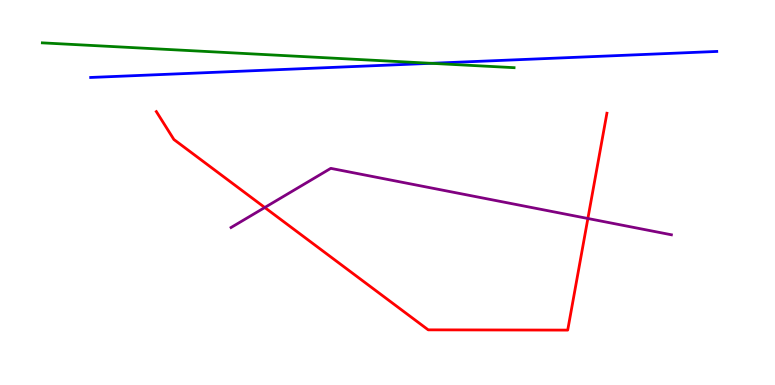[{'lines': ['blue', 'red'], 'intersections': []}, {'lines': ['green', 'red'], 'intersections': []}, {'lines': ['purple', 'red'], 'intersections': [{'x': 3.42, 'y': 4.61}, {'x': 7.59, 'y': 4.32}]}, {'lines': ['blue', 'green'], 'intersections': [{'x': 5.56, 'y': 8.36}]}, {'lines': ['blue', 'purple'], 'intersections': []}, {'lines': ['green', 'purple'], 'intersections': []}]